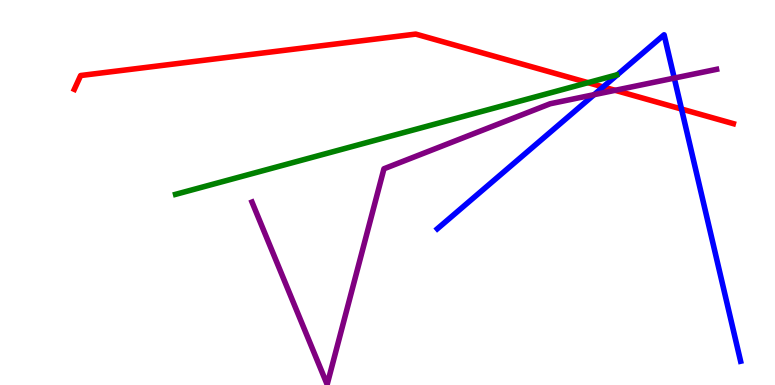[{'lines': ['blue', 'red'], 'intersections': [{'x': 7.78, 'y': 7.74}, {'x': 8.79, 'y': 7.17}]}, {'lines': ['green', 'red'], 'intersections': [{'x': 7.59, 'y': 7.85}]}, {'lines': ['purple', 'red'], 'intersections': [{'x': 7.94, 'y': 7.65}]}, {'lines': ['blue', 'green'], 'intersections': []}, {'lines': ['blue', 'purple'], 'intersections': [{'x': 7.67, 'y': 7.54}, {'x': 8.7, 'y': 7.97}]}, {'lines': ['green', 'purple'], 'intersections': []}]